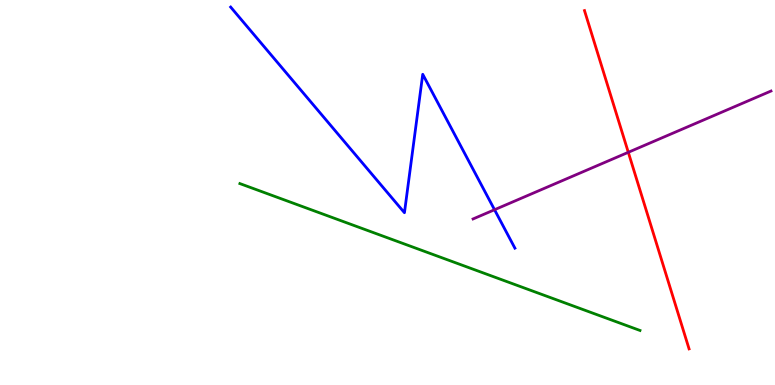[{'lines': ['blue', 'red'], 'intersections': []}, {'lines': ['green', 'red'], 'intersections': []}, {'lines': ['purple', 'red'], 'intersections': [{'x': 8.11, 'y': 6.04}]}, {'lines': ['blue', 'green'], 'intersections': []}, {'lines': ['blue', 'purple'], 'intersections': [{'x': 6.38, 'y': 4.55}]}, {'lines': ['green', 'purple'], 'intersections': []}]